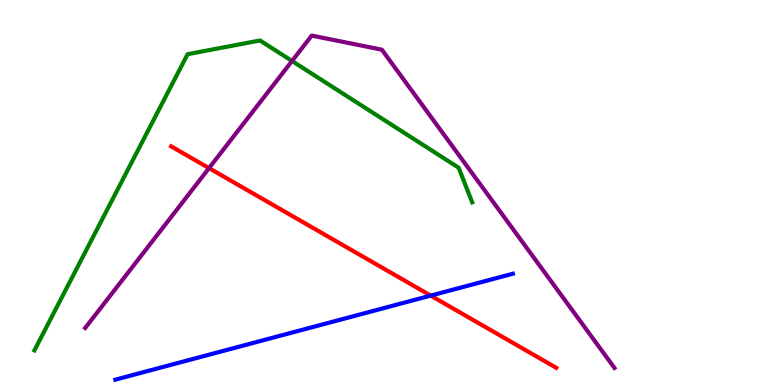[{'lines': ['blue', 'red'], 'intersections': [{'x': 5.56, 'y': 2.32}]}, {'lines': ['green', 'red'], 'intersections': []}, {'lines': ['purple', 'red'], 'intersections': [{'x': 2.7, 'y': 5.63}]}, {'lines': ['blue', 'green'], 'intersections': []}, {'lines': ['blue', 'purple'], 'intersections': []}, {'lines': ['green', 'purple'], 'intersections': [{'x': 3.77, 'y': 8.42}]}]